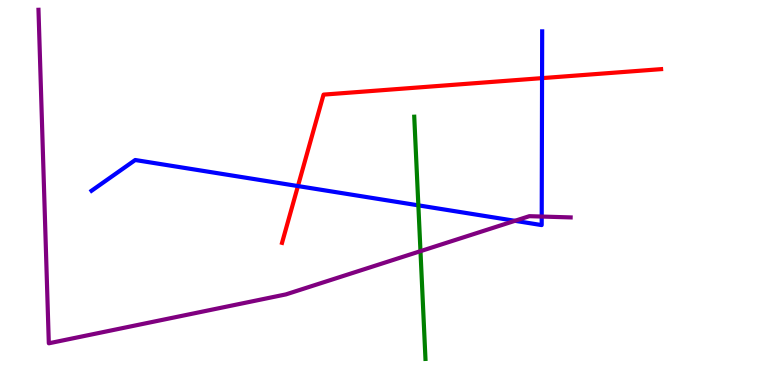[{'lines': ['blue', 'red'], 'intersections': [{'x': 3.84, 'y': 5.17}, {'x': 6.99, 'y': 7.97}]}, {'lines': ['green', 'red'], 'intersections': []}, {'lines': ['purple', 'red'], 'intersections': []}, {'lines': ['blue', 'green'], 'intersections': [{'x': 5.4, 'y': 4.67}]}, {'lines': ['blue', 'purple'], 'intersections': [{'x': 6.64, 'y': 4.26}, {'x': 6.99, 'y': 4.38}]}, {'lines': ['green', 'purple'], 'intersections': [{'x': 5.43, 'y': 3.48}]}]